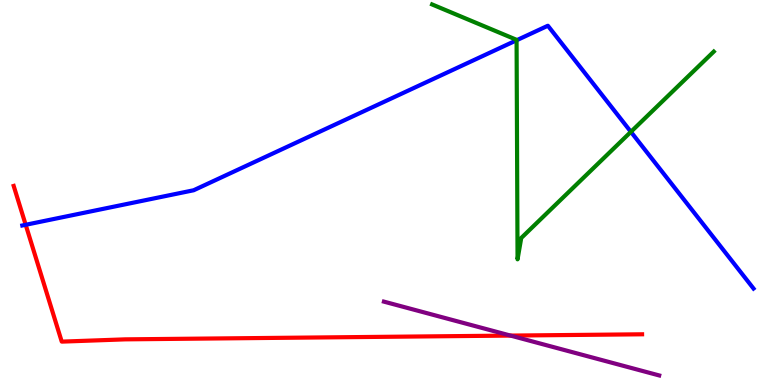[{'lines': ['blue', 'red'], 'intersections': [{'x': 0.331, 'y': 4.16}]}, {'lines': ['green', 'red'], 'intersections': []}, {'lines': ['purple', 'red'], 'intersections': [{'x': 6.59, 'y': 1.28}]}, {'lines': ['blue', 'green'], 'intersections': [{'x': 6.67, 'y': 8.95}, {'x': 8.14, 'y': 6.58}]}, {'lines': ['blue', 'purple'], 'intersections': []}, {'lines': ['green', 'purple'], 'intersections': []}]